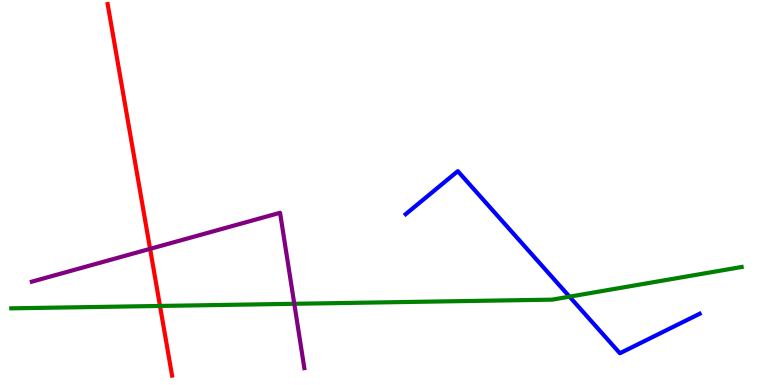[{'lines': ['blue', 'red'], 'intersections': []}, {'lines': ['green', 'red'], 'intersections': [{'x': 2.06, 'y': 2.05}]}, {'lines': ['purple', 'red'], 'intersections': [{'x': 1.94, 'y': 3.54}]}, {'lines': ['blue', 'green'], 'intersections': [{'x': 7.35, 'y': 2.29}]}, {'lines': ['blue', 'purple'], 'intersections': []}, {'lines': ['green', 'purple'], 'intersections': [{'x': 3.8, 'y': 2.11}]}]